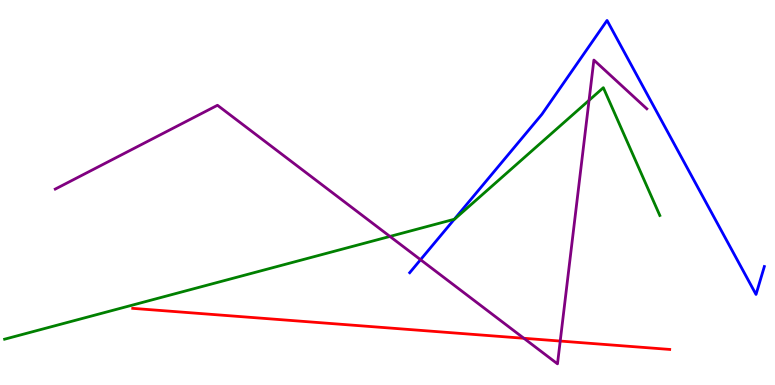[{'lines': ['blue', 'red'], 'intersections': []}, {'lines': ['green', 'red'], 'intersections': []}, {'lines': ['purple', 'red'], 'intersections': [{'x': 6.76, 'y': 1.21}, {'x': 7.23, 'y': 1.14}]}, {'lines': ['blue', 'green'], 'intersections': [{'x': 5.86, 'y': 4.3}]}, {'lines': ['blue', 'purple'], 'intersections': [{'x': 5.43, 'y': 3.25}]}, {'lines': ['green', 'purple'], 'intersections': [{'x': 5.03, 'y': 3.86}, {'x': 7.6, 'y': 7.39}]}]